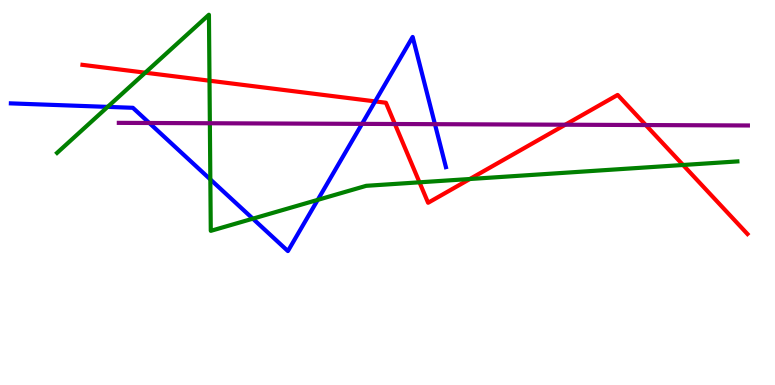[{'lines': ['blue', 'red'], 'intersections': [{'x': 4.84, 'y': 7.37}]}, {'lines': ['green', 'red'], 'intersections': [{'x': 1.87, 'y': 8.11}, {'x': 2.7, 'y': 7.9}, {'x': 5.41, 'y': 5.26}, {'x': 6.06, 'y': 5.35}, {'x': 8.81, 'y': 5.71}]}, {'lines': ['purple', 'red'], 'intersections': [{'x': 5.1, 'y': 6.78}, {'x': 7.29, 'y': 6.76}, {'x': 8.33, 'y': 6.75}]}, {'lines': ['blue', 'green'], 'intersections': [{'x': 1.39, 'y': 7.22}, {'x': 2.71, 'y': 5.34}, {'x': 3.26, 'y': 4.32}, {'x': 4.1, 'y': 4.81}]}, {'lines': ['blue', 'purple'], 'intersections': [{'x': 1.93, 'y': 6.81}, {'x': 4.67, 'y': 6.78}, {'x': 5.61, 'y': 6.77}]}, {'lines': ['green', 'purple'], 'intersections': [{'x': 2.71, 'y': 6.8}]}]